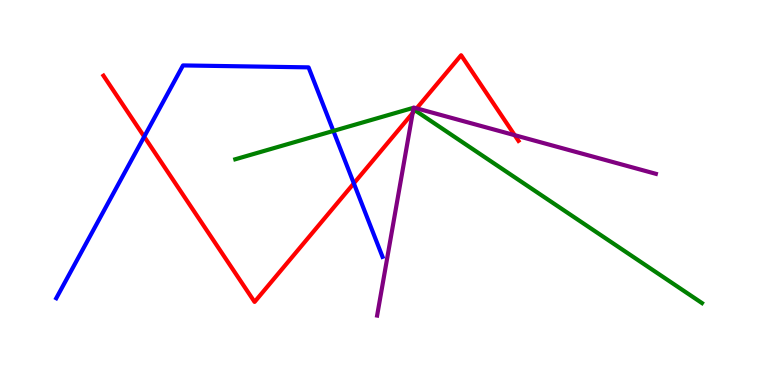[{'lines': ['blue', 'red'], 'intersections': [{'x': 1.86, 'y': 6.45}, {'x': 4.57, 'y': 5.24}]}, {'lines': ['green', 'red'], 'intersections': [{'x': 5.35, 'y': 7.13}]}, {'lines': ['purple', 'red'], 'intersections': [{'x': 5.32, 'y': 7.06}, {'x': 5.38, 'y': 7.19}, {'x': 6.64, 'y': 6.49}]}, {'lines': ['blue', 'green'], 'intersections': [{'x': 4.3, 'y': 6.6}]}, {'lines': ['blue', 'purple'], 'intersections': []}, {'lines': ['green', 'purple'], 'intersections': [{'x': 5.33, 'y': 7.16}]}]